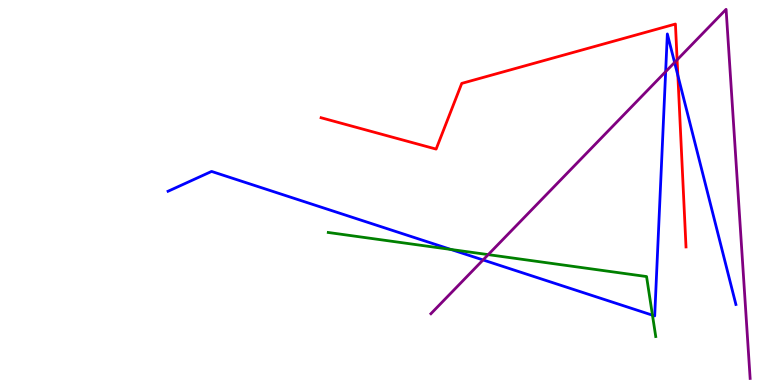[{'lines': ['blue', 'red'], 'intersections': [{'x': 8.75, 'y': 8.04}]}, {'lines': ['green', 'red'], 'intersections': []}, {'lines': ['purple', 'red'], 'intersections': [{'x': 8.74, 'y': 8.45}]}, {'lines': ['blue', 'green'], 'intersections': [{'x': 5.82, 'y': 3.52}, {'x': 8.42, 'y': 1.81}]}, {'lines': ['blue', 'purple'], 'intersections': [{'x': 6.23, 'y': 3.25}, {'x': 8.59, 'y': 8.14}, {'x': 8.7, 'y': 8.38}]}, {'lines': ['green', 'purple'], 'intersections': [{'x': 6.3, 'y': 3.39}]}]